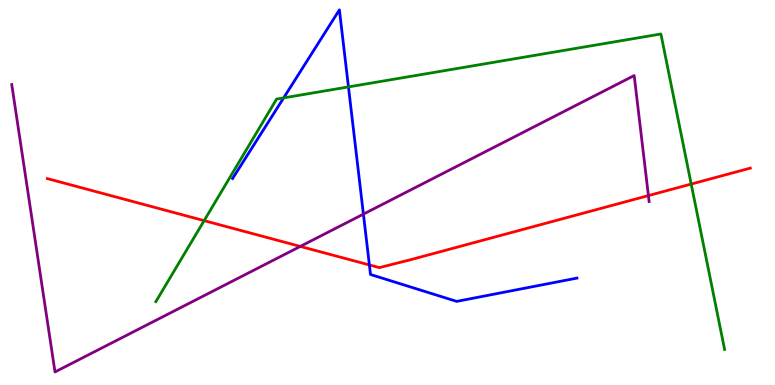[{'lines': ['blue', 'red'], 'intersections': [{'x': 4.77, 'y': 3.12}]}, {'lines': ['green', 'red'], 'intersections': [{'x': 2.63, 'y': 4.27}, {'x': 8.92, 'y': 5.22}]}, {'lines': ['purple', 'red'], 'intersections': [{'x': 3.87, 'y': 3.6}, {'x': 8.37, 'y': 4.92}]}, {'lines': ['blue', 'green'], 'intersections': [{'x': 3.66, 'y': 7.46}, {'x': 4.5, 'y': 7.74}]}, {'lines': ['blue', 'purple'], 'intersections': [{'x': 4.69, 'y': 4.44}]}, {'lines': ['green', 'purple'], 'intersections': []}]